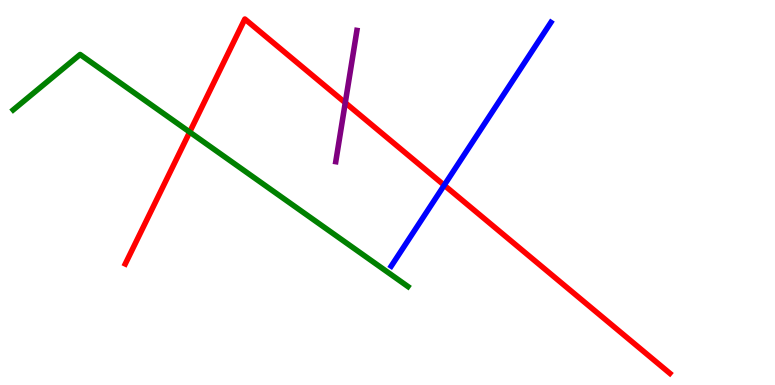[{'lines': ['blue', 'red'], 'intersections': [{'x': 5.73, 'y': 5.19}]}, {'lines': ['green', 'red'], 'intersections': [{'x': 2.45, 'y': 6.57}]}, {'lines': ['purple', 'red'], 'intersections': [{'x': 4.46, 'y': 7.33}]}, {'lines': ['blue', 'green'], 'intersections': []}, {'lines': ['blue', 'purple'], 'intersections': []}, {'lines': ['green', 'purple'], 'intersections': []}]